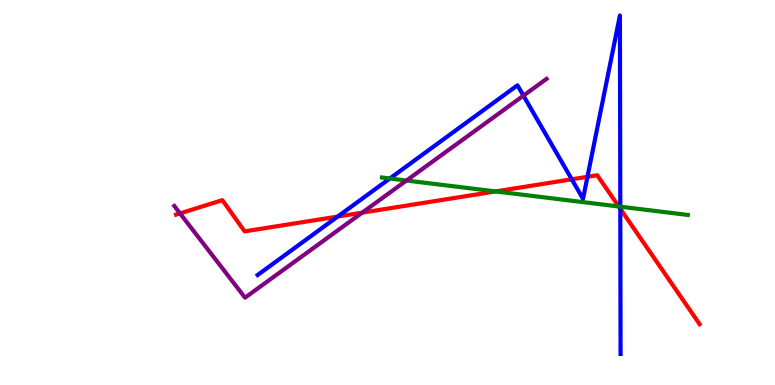[{'lines': ['blue', 'red'], 'intersections': [{'x': 4.36, 'y': 4.38}, {'x': 7.38, 'y': 5.34}, {'x': 7.58, 'y': 5.41}, {'x': 8.0, 'y': 4.58}]}, {'lines': ['green', 'red'], 'intersections': [{'x': 6.39, 'y': 5.03}, {'x': 7.98, 'y': 4.64}]}, {'lines': ['purple', 'red'], 'intersections': [{'x': 2.32, 'y': 4.46}, {'x': 4.67, 'y': 4.48}]}, {'lines': ['blue', 'green'], 'intersections': [{'x': 5.03, 'y': 5.36}, {'x': 8.0, 'y': 4.63}]}, {'lines': ['blue', 'purple'], 'intersections': [{'x': 6.75, 'y': 7.52}]}, {'lines': ['green', 'purple'], 'intersections': [{'x': 5.24, 'y': 5.31}]}]